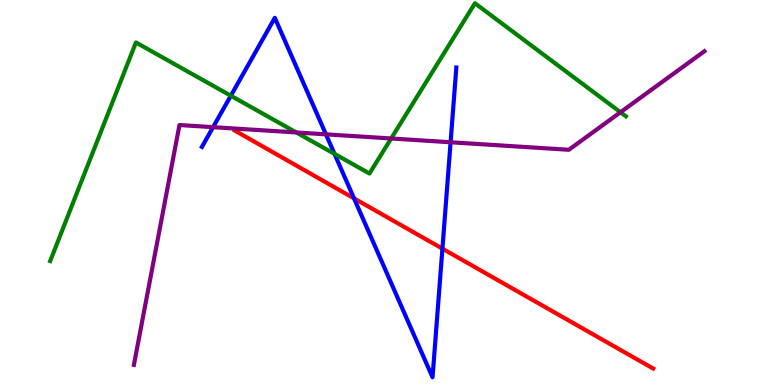[{'lines': ['blue', 'red'], 'intersections': [{'x': 4.57, 'y': 4.85}, {'x': 5.71, 'y': 3.54}]}, {'lines': ['green', 'red'], 'intersections': []}, {'lines': ['purple', 'red'], 'intersections': []}, {'lines': ['blue', 'green'], 'intersections': [{'x': 2.98, 'y': 7.51}, {'x': 4.32, 'y': 6.0}]}, {'lines': ['blue', 'purple'], 'intersections': [{'x': 2.75, 'y': 6.7}, {'x': 4.21, 'y': 6.51}, {'x': 5.81, 'y': 6.3}]}, {'lines': ['green', 'purple'], 'intersections': [{'x': 3.82, 'y': 6.56}, {'x': 5.05, 'y': 6.4}, {'x': 8.01, 'y': 7.08}]}]